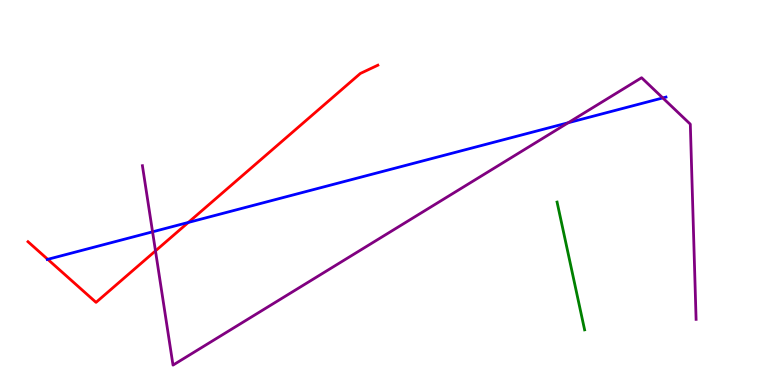[{'lines': ['blue', 'red'], 'intersections': [{'x': 0.616, 'y': 3.26}, {'x': 2.43, 'y': 4.22}]}, {'lines': ['green', 'red'], 'intersections': []}, {'lines': ['purple', 'red'], 'intersections': [{'x': 2.01, 'y': 3.48}]}, {'lines': ['blue', 'green'], 'intersections': []}, {'lines': ['blue', 'purple'], 'intersections': [{'x': 1.97, 'y': 3.98}, {'x': 7.33, 'y': 6.81}, {'x': 8.55, 'y': 7.46}]}, {'lines': ['green', 'purple'], 'intersections': []}]